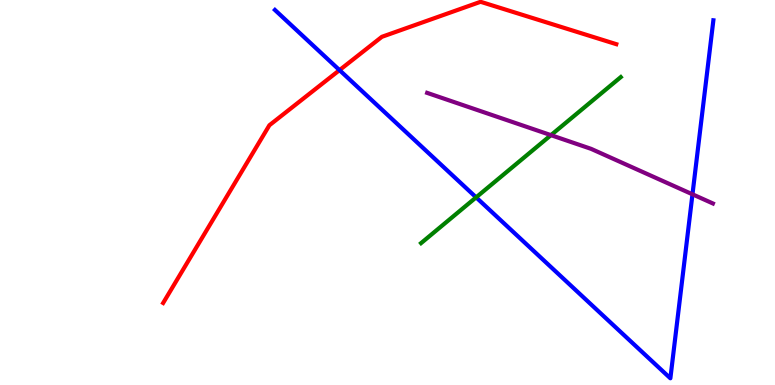[{'lines': ['blue', 'red'], 'intersections': [{'x': 4.38, 'y': 8.18}]}, {'lines': ['green', 'red'], 'intersections': []}, {'lines': ['purple', 'red'], 'intersections': []}, {'lines': ['blue', 'green'], 'intersections': [{'x': 6.14, 'y': 4.87}]}, {'lines': ['blue', 'purple'], 'intersections': [{'x': 8.94, 'y': 4.95}]}, {'lines': ['green', 'purple'], 'intersections': [{'x': 7.11, 'y': 6.49}]}]